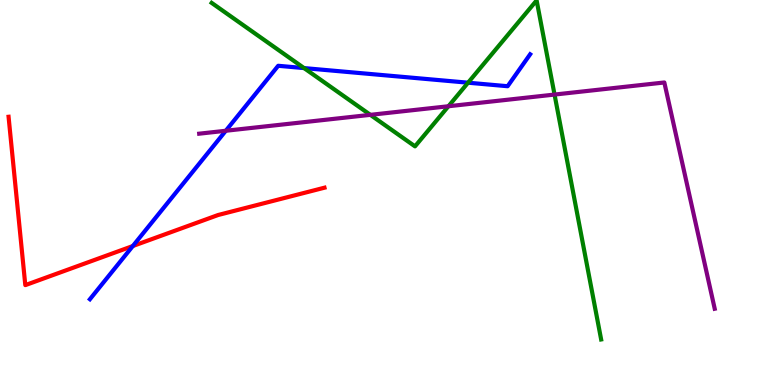[{'lines': ['blue', 'red'], 'intersections': [{'x': 1.71, 'y': 3.61}]}, {'lines': ['green', 'red'], 'intersections': []}, {'lines': ['purple', 'red'], 'intersections': []}, {'lines': ['blue', 'green'], 'intersections': [{'x': 3.92, 'y': 8.23}, {'x': 6.04, 'y': 7.85}]}, {'lines': ['blue', 'purple'], 'intersections': [{'x': 2.91, 'y': 6.6}]}, {'lines': ['green', 'purple'], 'intersections': [{'x': 4.78, 'y': 7.02}, {'x': 5.79, 'y': 7.24}, {'x': 7.16, 'y': 7.54}]}]